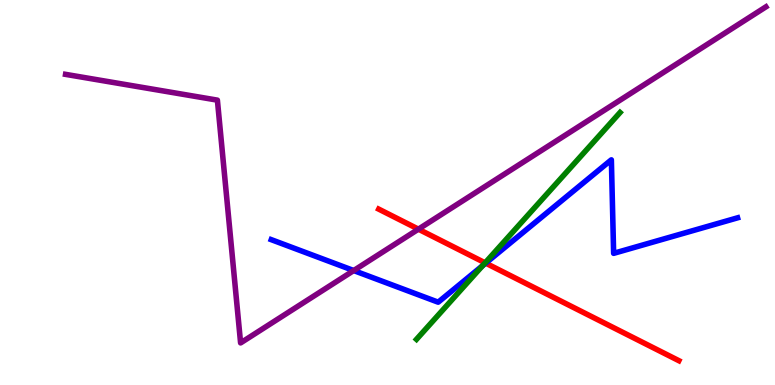[{'lines': ['blue', 'red'], 'intersections': [{'x': 6.27, 'y': 3.17}]}, {'lines': ['green', 'red'], 'intersections': [{'x': 6.26, 'y': 3.17}]}, {'lines': ['purple', 'red'], 'intersections': [{'x': 5.4, 'y': 4.05}]}, {'lines': ['blue', 'green'], 'intersections': [{'x': 6.23, 'y': 3.1}]}, {'lines': ['blue', 'purple'], 'intersections': [{'x': 4.56, 'y': 2.97}]}, {'lines': ['green', 'purple'], 'intersections': []}]